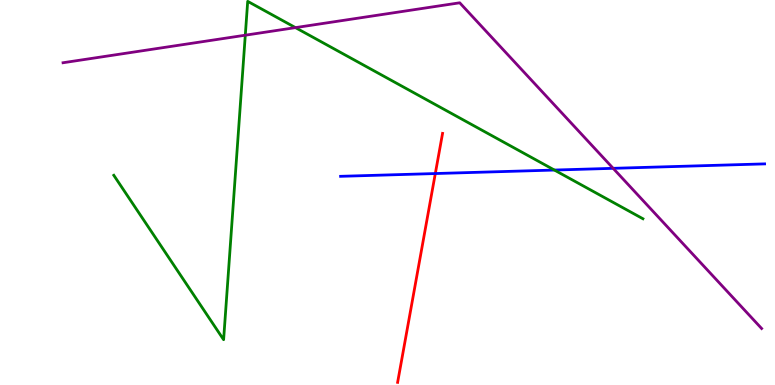[{'lines': ['blue', 'red'], 'intersections': [{'x': 5.62, 'y': 5.49}]}, {'lines': ['green', 'red'], 'intersections': []}, {'lines': ['purple', 'red'], 'intersections': []}, {'lines': ['blue', 'green'], 'intersections': [{'x': 7.15, 'y': 5.58}]}, {'lines': ['blue', 'purple'], 'intersections': [{'x': 7.91, 'y': 5.63}]}, {'lines': ['green', 'purple'], 'intersections': [{'x': 3.17, 'y': 9.09}, {'x': 3.81, 'y': 9.28}]}]